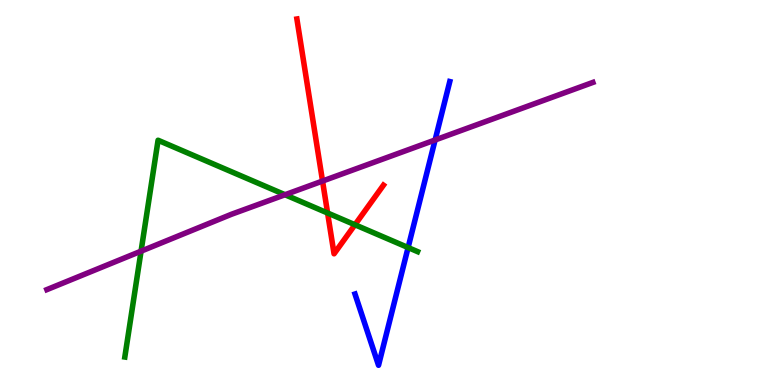[{'lines': ['blue', 'red'], 'intersections': []}, {'lines': ['green', 'red'], 'intersections': [{'x': 4.23, 'y': 4.47}, {'x': 4.58, 'y': 4.16}]}, {'lines': ['purple', 'red'], 'intersections': [{'x': 4.16, 'y': 5.3}]}, {'lines': ['blue', 'green'], 'intersections': [{'x': 5.27, 'y': 3.57}]}, {'lines': ['blue', 'purple'], 'intersections': [{'x': 5.61, 'y': 6.36}]}, {'lines': ['green', 'purple'], 'intersections': [{'x': 1.82, 'y': 3.48}, {'x': 3.68, 'y': 4.94}]}]